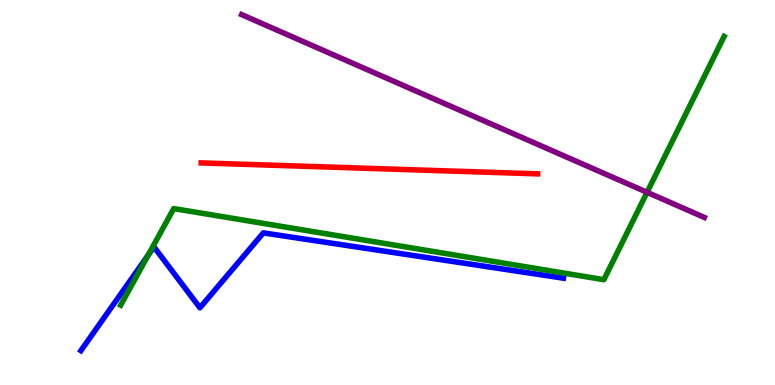[{'lines': ['blue', 'red'], 'intersections': []}, {'lines': ['green', 'red'], 'intersections': []}, {'lines': ['purple', 'red'], 'intersections': []}, {'lines': ['blue', 'green'], 'intersections': [{'x': 1.91, 'y': 3.37}]}, {'lines': ['blue', 'purple'], 'intersections': []}, {'lines': ['green', 'purple'], 'intersections': [{'x': 8.35, 'y': 5.01}]}]